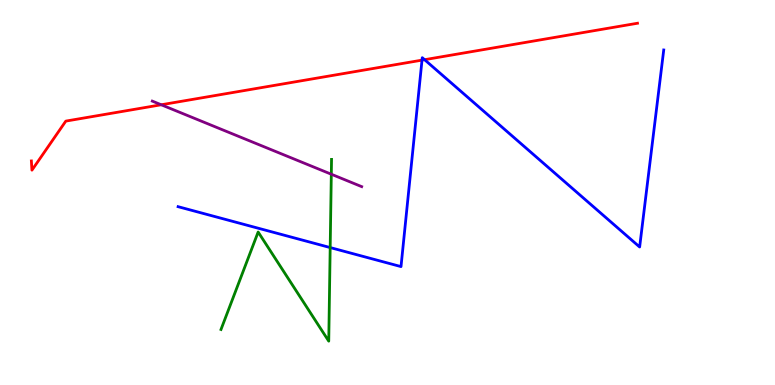[{'lines': ['blue', 'red'], 'intersections': [{'x': 5.45, 'y': 8.44}, {'x': 5.48, 'y': 8.45}]}, {'lines': ['green', 'red'], 'intersections': []}, {'lines': ['purple', 'red'], 'intersections': [{'x': 2.08, 'y': 7.28}]}, {'lines': ['blue', 'green'], 'intersections': [{'x': 4.26, 'y': 3.57}]}, {'lines': ['blue', 'purple'], 'intersections': []}, {'lines': ['green', 'purple'], 'intersections': [{'x': 4.27, 'y': 5.47}]}]